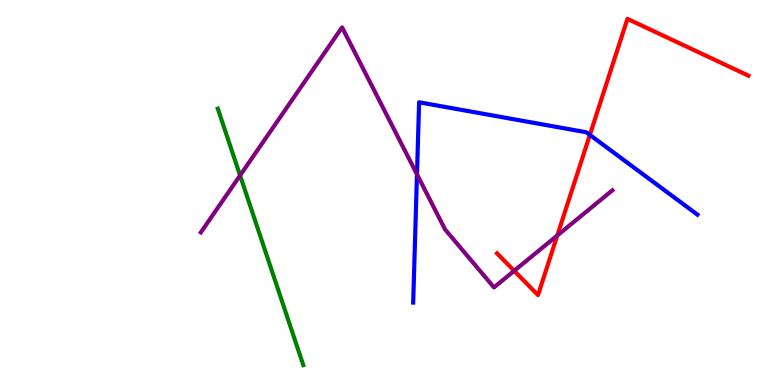[{'lines': ['blue', 'red'], 'intersections': [{'x': 7.61, 'y': 6.5}]}, {'lines': ['green', 'red'], 'intersections': []}, {'lines': ['purple', 'red'], 'intersections': [{'x': 6.63, 'y': 2.97}, {'x': 7.19, 'y': 3.88}]}, {'lines': ['blue', 'green'], 'intersections': []}, {'lines': ['blue', 'purple'], 'intersections': [{'x': 5.38, 'y': 5.47}]}, {'lines': ['green', 'purple'], 'intersections': [{'x': 3.1, 'y': 5.44}]}]